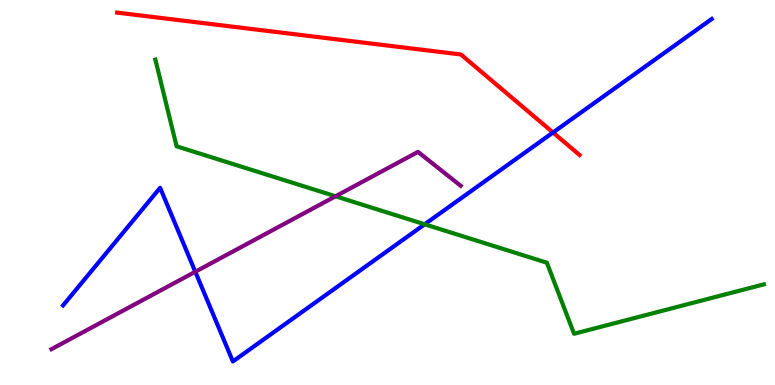[{'lines': ['blue', 'red'], 'intersections': [{'x': 7.14, 'y': 6.56}]}, {'lines': ['green', 'red'], 'intersections': []}, {'lines': ['purple', 'red'], 'intersections': []}, {'lines': ['blue', 'green'], 'intersections': [{'x': 5.48, 'y': 4.17}]}, {'lines': ['blue', 'purple'], 'intersections': [{'x': 2.52, 'y': 2.94}]}, {'lines': ['green', 'purple'], 'intersections': [{'x': 4.33, 'y': 4.9}]}]